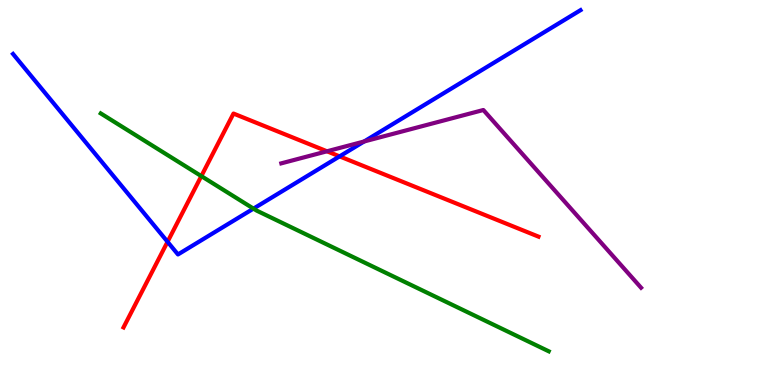[{'lines': ['blue', 'red'], 'intersections': [{'x': 2.16, 'y': 3.72}, {'x': 4.38, 'y': 5.94}]}, {'lines': ['green', 'red'], 'intersections': [{'x': 2.6, 'y': 5.43}]}, {'lines': ['purple', 'red'], 'intersections': [{'x': 4.22, 'y': 6.07}]}, {'lines': ['blue', 'green'], 'intersections': [{'x': 3.27, 'y': 4.58}]}, {'lines': ['blue', 'purple'], 'intersections': [{'x': 4.7, 'y': 6.33}]}, {'lines': ['green', 'purple'], 'intersections': []}]